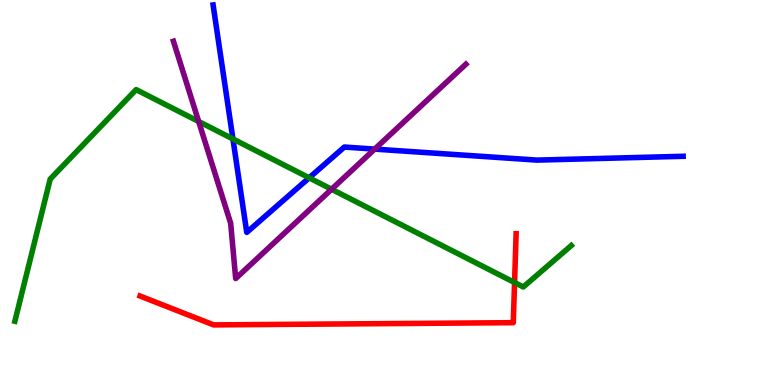[{'lines': ['blue', 'red'], 'intersections': []}, {'lines': ['green', 'red'], 'intersections': [{'x': 6.64, 'y': 2.66}]}, {'lines': ['purple', 'red'], 'intersections': []}, {'lines': ['blue', 'green'], 'intersections': [{'x': 3.01, 'y': 6.39}, {'x': 3.99, 'y': 5.38}]}, {'lines': ['blue', 'purple'], 'intersections': [{'x': 4.83, 'y': 6.13}]}, {'lines': ['green', 'purple'], 'intersections': [{'x': 2.56, 'y': 6.84}, {'x': 4.28, 'y': 5.08}]}]